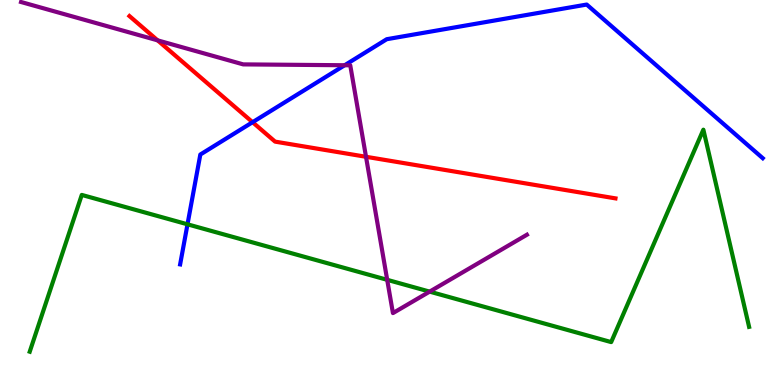[{'lines': ['blue', 'red'], 'intersections': [{'x': 3.26, 'y': 6.83}]}, {'lines': ['green', 'red'], 'intersections': []}, {'lines': ['purple', 'red'], 'intersections': [{'x': 2.03, 'y': 8.95}, {'x': 4.72, 'y': 5.93}]}, {'lines': ['blue', 'green'], 'intersections': [{'x': 2.42, 'y': 4.17}]}, {'lines': ['blue', 'purple'], 'intersections': [{'x': 4.45, 'y': 8.31}]}, {'lines': ['green', 'purple'], 'intersections': [{'x': 5.0, 'y': 2.73}, {'x': 5.54, 'y': 2.43}]}]